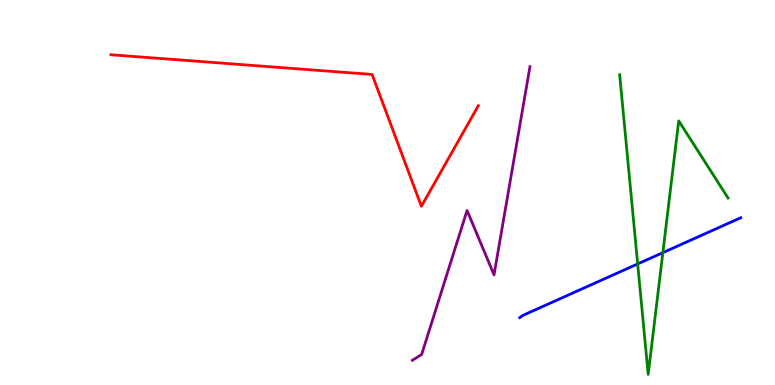[{'lines': ['blue', 'red'], 'intersections': []}, {'lines': ['green', 'red'], 'intersections': []}, {'lines': ['purple', 'red'], 'intersections': []}, {'lines': ['blue', 'green'], 'intersections': [{'x': 8.23, 'y': 3.14}, {'x': 8.55, 'y': 3.44}]}, {'lines': ['blue', 'purple'], 'intersections': []}, {'lines': ['green', 'purple'], 'intersections': []}]